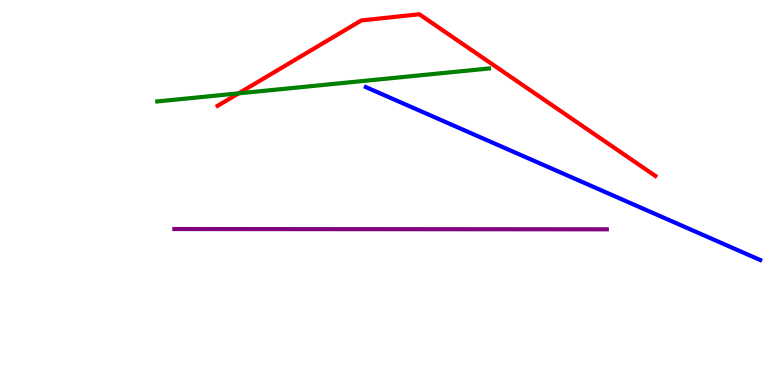[{'lines': ['blue', 'red'], 'intersections': []}, {'lines': ['green', 'red'], 'intersections': [{'x': 3.08, 'y': 7.58}]}, {'lines': ['purple', 'red'], 'intersections': []}, {'lines': ['blue', 'green'], 'intersections': []}, {'lines': ['blue', 'purple'], 'intersections': []}, {'lines': ['green', 'purple'], 'intersections': []}]